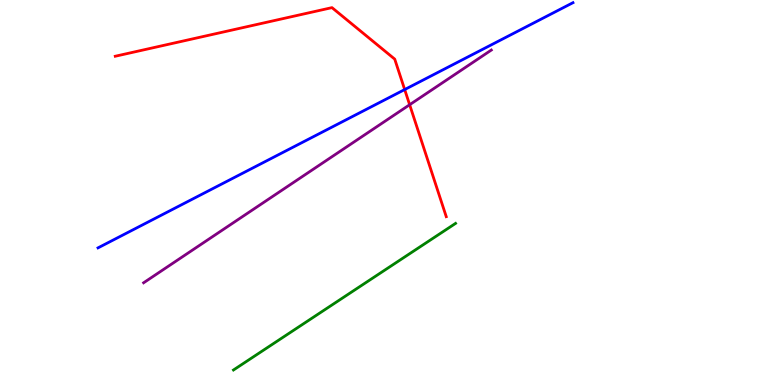[{'lines': ['blue', 'red'], 'intersections': [{'x': 5.22, 'y': 7.67}]}, {'lines': ['green', 'red'], 'intersections': []}, {'lines': ['purple', 'red'], 'intersections': [{'x': 5.29, 'y': 7.28}]}, {'lines': ['blue', 'green'], 'intersections': []}, {'lines': ['blue', 'purple'], 'intersections': []}, {'lines': ['green', 'purple'], 'intersections': []}]